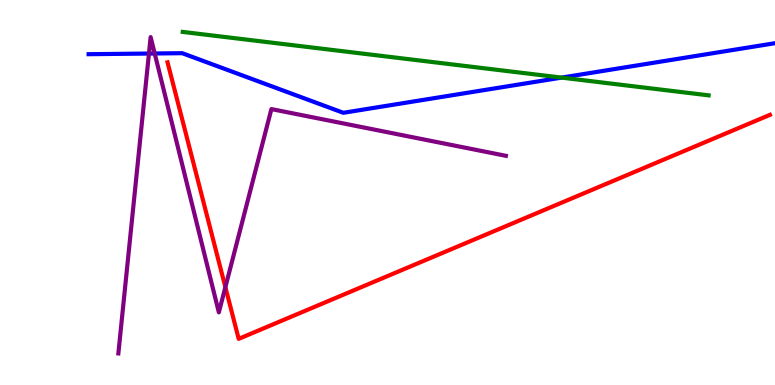[{'lines': ['blue', 'red'], 'intersections': []}, {'lines': ['green', 'red'], 'intersections': []}, {'lines': ['purple', 'red'], 'intersections': [{'x': 2.91, 'y': 2.54}]}, {'lines': ['blue', 'green'], 'intersections': [{'x': 7.25, 'y': 7.98}]}, {'lines': ['blue', 'purple'], 'intersections': [{'x': 1.92, 'y': 8.61}, {'x': 2.0, 'y': 8.61}]}, {'lines': ['green', 'purple'], 'intersections': []}]